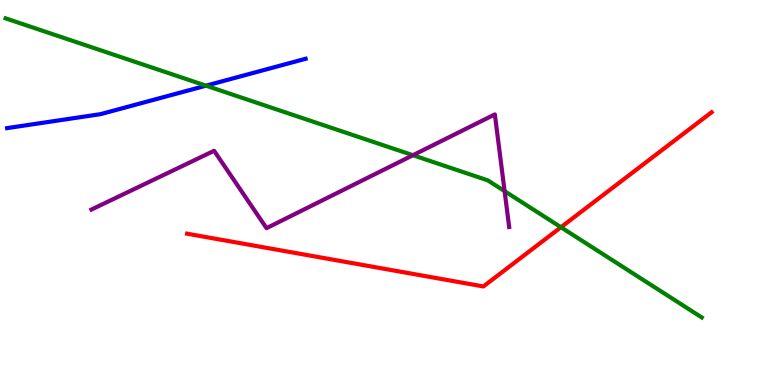[{'lines': ['blue', 'red'], 'intersections': []}, {'lines': ['green', 'red'], 'intersections': [{'x': 7.24, 'y': 4.1}]}, {'lines': ['purple', 'red'], 'intersections': []}, {'lines': ['blue', 'green'], 'intersections': [{'x': 2.66, 'y': 7.77}]}, {'lines': ['blue', 'purple'], 'intersections': []}, {'lines': ['green', 'purple'], 'intersections': [{'x': 5.33, 'y': 5.97}, {'x': 6.51, 'y': 5.04}]}]